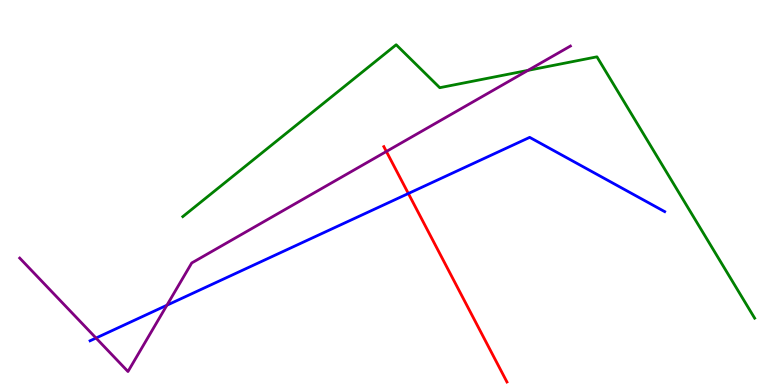[{'lines': ['blue', 'red'], 'intersections': [{'x': 5.27, 'y': 4.97}]}, {'lines': ['green', 'red'], 'intersections': []}, {'lines': ['purple', 'red'], 'intersections': [{'x': 4.99, 'y': 6.07}]}, {'lines': ['blue', 'green'], 'intersections': []}, {'lines': ['blue', 'purple'], 'intersections': [{'x': 1.24, 'y': 1.22}, {'x': 2.15, 'y': 2.07}]}, {'lines': ['green', 'purple'], 'intersections': [{'x': 6.81, 'y': 8.17}]}]